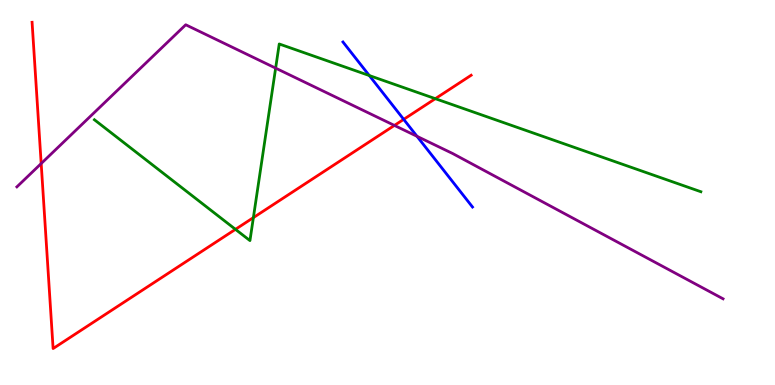[{'lines': ['blue', 'red'], 'intersections': [{'x': 5.21, 'y': 6.9}]}, {'lines': ['green', 'red'], 'intersections': [{'x': 3.04, 'y': 4.04}, {'x': 3.27, 'y': 4.35}, {'x': 5.62, 'y': 7.44}]}, {'lines': ['purple', 'red'], 'intersections': [{'x': 0.531, 'y': 5.75}, {'x': 5.09, 'y': 6.74}]}, {'lines': ['blue', 'green'], 'intersections': [{'x': 4.77, 'y': 8.04}]}, {'lines': ['blue', 'purple'], 'intersections': [{'x': 5.38, 'y': 6.46}]}, {'lines': ['green', 'purple'], 'intersections': [{'x': 3.56, 'y': 8.23}]}]